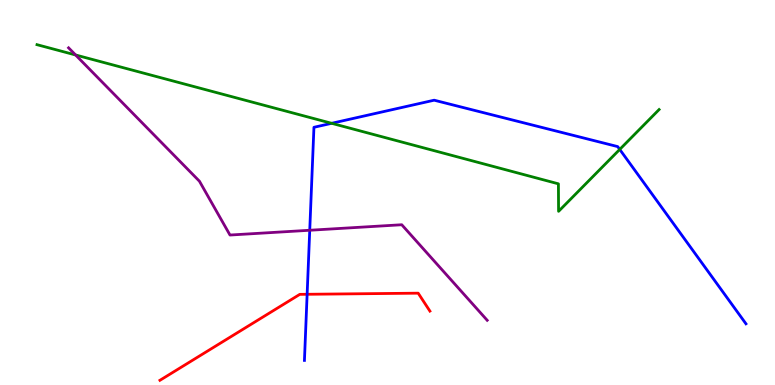[{'lines': ['blue', 'red'], 'intersections': [{'x': 3.96, 'y': 2.36}]}, {'lines': ['green', 'red'], 'intersections': []}, {'lines': ['purple', 'red'], 'intersections': []}, {'lines': ['blue', 'green'], 'intersections': [{'x': 4.28, 'y': 6.8}, {'x': 8.0, 'y': 6.12}]}, {'lines': ['blue', 'purple'], 'intersections': [{'x': 4.0, 'y': 4.02}]}, {'lines': ['green', 'purple'], 'intersections': [{'x': 0.975, 'y': 8.57}]}]